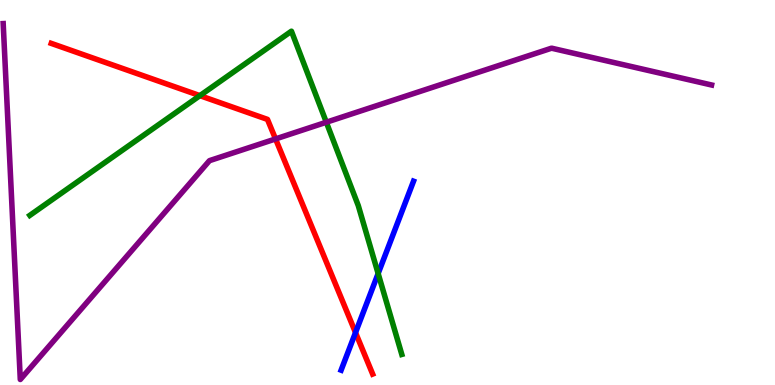[{'lines': ['blue', 'red'], 'intersections': [{'x': 4.59, 'y': 1.36}]}, {'lines': ['green', 'red'], 'intersections': [{'x': 2.58, 'y': 7.52}]}, {'lines': ['purple', 'red'], 'intersections': [{'x': 3.56, 'y': 6.39}]}, {'lines': ['blue', 'green'], 'intersections': [{'x': 4.88, 'y': 2.9}]}, {'lines': ['blue', 'purple'], 'intersections': []}, {'lines': ['green', 'purple'], 'intersections': [{'x': 4.21, 'y': 6.82}]}]